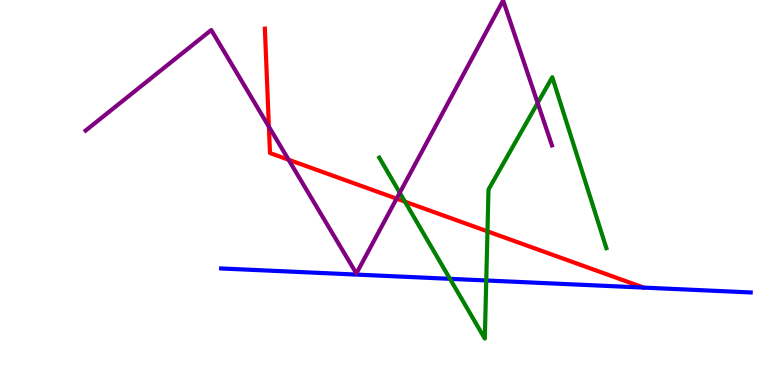[{'lines': ['blue', 'red'], 'intersections': []}, {'lines': ['green', 'red'], 'intersections': [{'x': 5.23, 'y': 4.76}, {'x': 6.29, 'y': 3.99}]}, {'lines': ['purple', 'red'], 'intersections': [{'x': 3.47, 'y': 6.71}, {'x': 3.72, 'y': 5.85}, {'x': 5.12, 'y': 4.84}]}, {'lines': ['blue', 'green'], 'intersections': [{'x': 5.81, 'y': 2.76}, {'x': 6.27, 'y': 2.72}]}, {'lines': ['blue', 'purple'], 'intersections': []}, {'lines': ['green', 'purple'], 'intersections': [{'x': 5.16, 'y': 4.99}, {'x': 6.94, 'y': 7.33}]}]